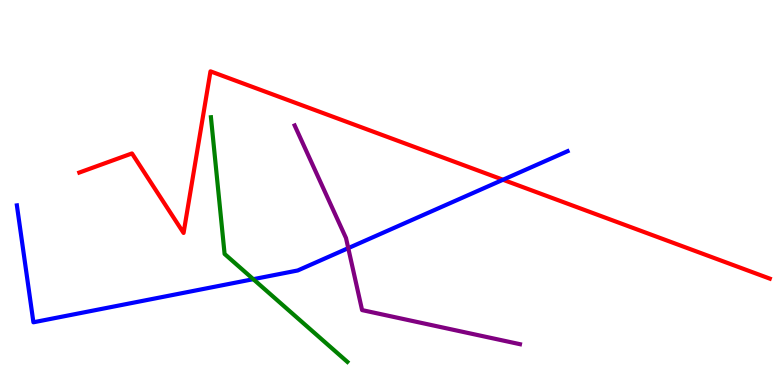[{'lines': ['blue', 'red'], 'intersections': [{'x': 6.49, 'y': 5.33}]}, {'lines': ['green', 'red'], 'intersections': []}, {'lines': ['purple', 'red'], 'intersections': []}, {'lines': ['blue', 'green'], 'intersections': [{'x': 3.27, 'y': 2.75}]}, {'lines': ['blue', 'purple'], 'intersections': [{'x': 4.49, 'y': 3.55}]}, {'lines': ['green', 'purple'], 'intersections': []}]